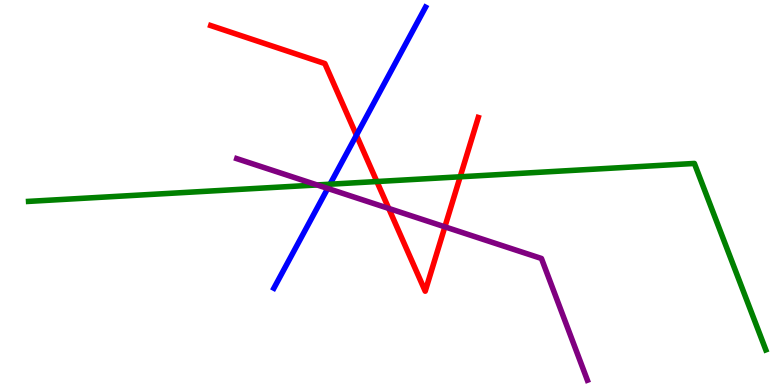[{'lines': ['blue', 'red'], 'intersections': [{'x': 4.6, 'y': 6.49}]}, {'lines': ['green', 'red'], 'intersections': [{'x': 4.86, 'y': 5.28}, {'x': 5.94, 'y': 5.41}]}, {'lines': ['purple', 'red'], 'intersections': [{'x': 5.02, 'y': 4.59}, {'x': 5.74, 'y': 4.11}]}, {'lines': ['blue', 'green'], 'intersections': [{'x': 4.26, 'y': 5.22}]}, {'lines': ['blue', 'purple'], 'intersections': [{'x': 4.23, 'y': 5.11}]}, {'lines': ['green', 'purple'], 'intersections': [{'x': 4.09, 'y': 5.2}]}]